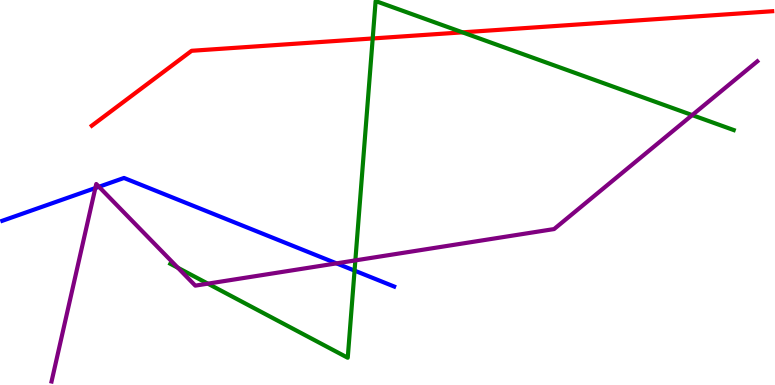[{'lines': ['blue', 'red'], 'intersections': []}, {'lines': ['green', 'red'], 'intersections': [{'x': 4.81, 'y': 9.0}, {'x': 5.97, 'y': 9.16}]}, {'lines': ['purple', 'red'], 'intersections': []}, {'lines': ['blue', 'green'], 'intersections': [{'x': 4.57, 'y': 2.97}]}, {'lines': ['blue', 'purple'], 'intersections': [{'x': 1.23, 'y': 5.12}, {'x': 1.28, 'y': 5.15}, {'x': 4.34, 'y': 3.16}]}, {'lines': ['green', 'purple'], 'intersections': [{'x': 2.3, 'y': 3.05}, {'x': 2.68, 'y': 2.63}, {'x': 4.59, 'y': 3.24}, {'x': 8.93, 'y': 7.01}]}]